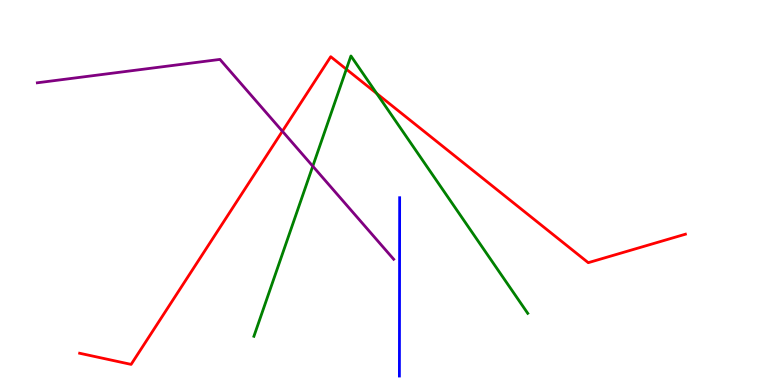[{'lines': ['blue', 'red'], 'intersections': []}, {'lines': ['green', 'red'], 'intersections': [{'x': 4.47, 'y': 8.2}, {'x': 4.86, 'y': 7.57}]}, {'lines': ['purple', 'red'], 'intersections': [{'x': 3.64, 'y': 6.59}]}, {'lines': ['blue', 'green'], 'intersections': []}, {'lines': ['blue', 'purple'], 'intersections': []}, {'lines': ['green', 'purple'], 'intersections': [{'x': 4.04, 'y': 5.68}]}]